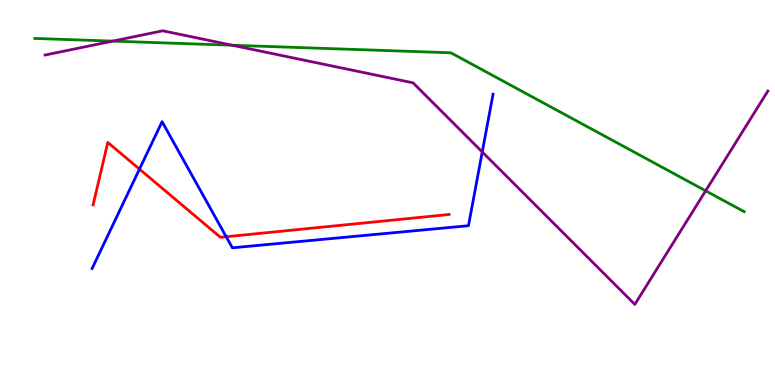[{'lines': ['blue', 'red'], 'intersections': [{'x': 1.8, 'y': 5.61}, {'x': 2.92, 'y': 3.85}]}, {'lines': ['green', 'red'], 'intersections': []}, {'lines': ['purple', 'red'], 'intersections': []}, {'lines': ['blue', 'green'], 'intersections': []}, {'lines': ['blue', 'purple'], 'intersections': [{'x': 6.22, 'y': 6.05}]}, {'lines': ['green', 'purple'], 'intersections': [{'x': 1.45, 'y': 8.93}, {'x': 3.0, 'y': 8.82}, {'x': 9.11, 'y': 5.04}]}]